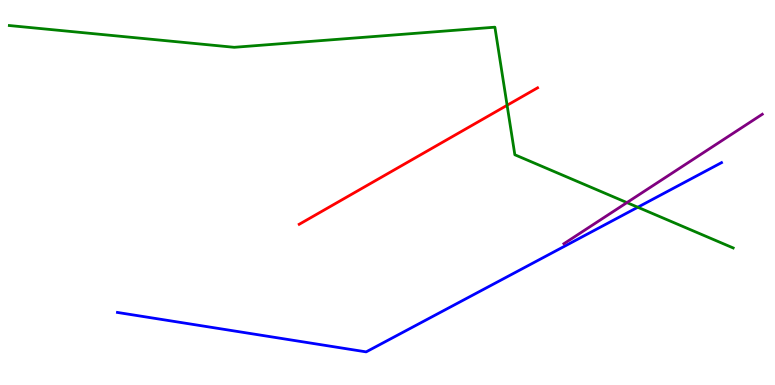[{'lines': ['blue', 'red'], 'intersections': []}, {'lines': ['green', 'red'], 'intersections': [{'x': 6.54, 'y': 7.27}]}, {'lines': ['purple', 'red'], 'intersections': []}, {'lines': ['blue', 'green'], 'intersections': [{'x': 8.23, 'y': 4.62}]}, {'lines': ['blue', 'purple'], 'intersections': []}, {'lines': ['green', 'purple'], 'intersections': [{'x': 8.09, 'y': 4.74}]}]